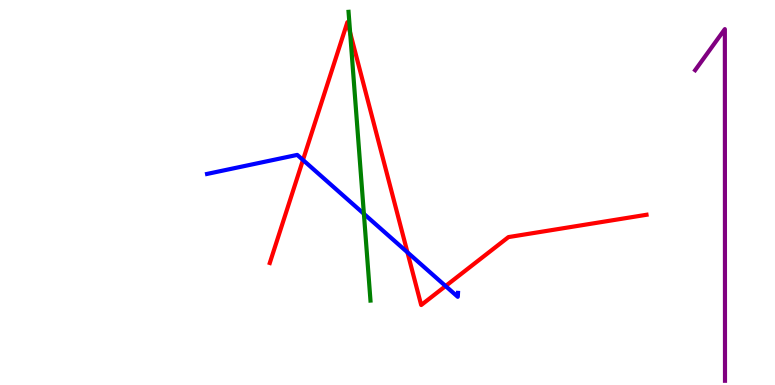[{'lines': ['blue', 'red'], 'intersections': [{'x': 3.91, 'y': 5.84}, {'x': 5.26, 'y': 3.45}, {'x': 5.75, 'y': 2.57}]}, {'lines': ['green', 'red'], 'intersections': [{'x': 4.52, 'y': 9.15}]}, {'lines': ['purple', 'red'], 'intersections': []}, {'lines': ['blue', 'green'], 'intersections': [{'x': 4.7, 'y': 4.45}]}, {'lines': ['blue', 'purple'], 'intersections': []}, {'lines': ['green', 'purple'], 'intersections': []}]